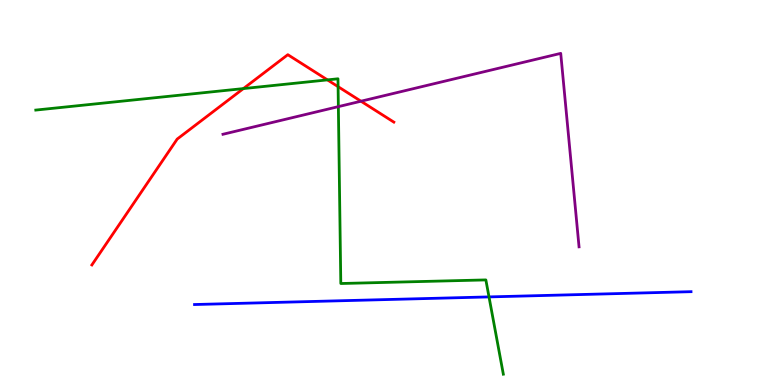[{'lines': ['blue', 'red'], 'intersections': []}, {'lines': ['green', 'red'], 'intersections': [{'x': 3.14, 'y': 7.7}, {'x': 4.22, 'y': 7.93}, {'x': 4.36, 'y': 7.75}]}, {'lines': ['purple', 'red'], 'intersections': [{'x': 4.66, 'y': 7.37}]}, {'lines': ['blue', 'green'], 'intersections': [{'x': 6.31, 'y': 2.29}]}, {'lines': ['blue', 'purple'], 'intersections': []}, {'lines': ['green', 'purple'], 'intersections': [{'x': 4.37, 'y': 7.23}]}]